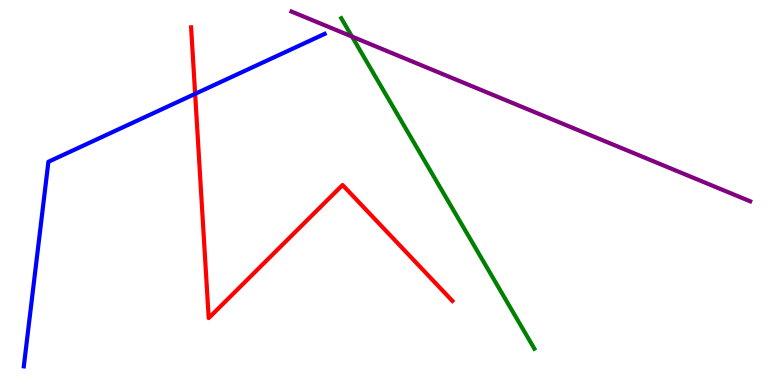[{'lines': ['blue', 'red'], 'intersections': [{'x': 2.52, 'y': 7.56}]}, {'lines': ['green', 'red'], 'intersections': []}, {'lines': ['purple', 'red'], 'intersections': []}, {'lines': ['blue', 'green'], 'intersections': []}, {'lines': ['blue', 'purple'], 'intersections': []}, {'lines': ['green', 'purple'], 'intersections': [{'x': 4.54, 'y': 9.05}]}]